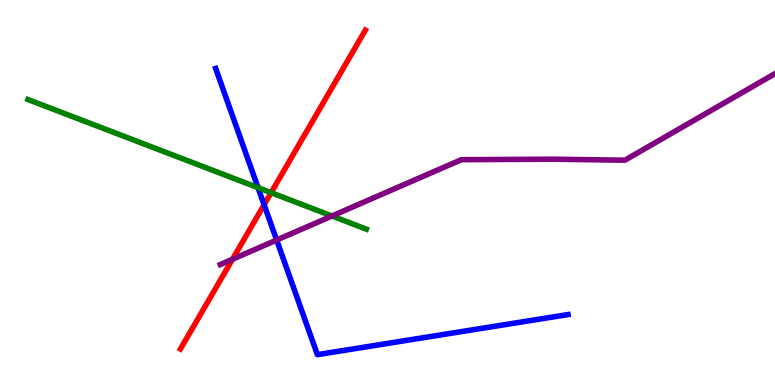[{'lines': ['blue', 'red'], 'intersections': [{'x': 3.41, 'y': 4.68}]}, {'lines': ['green', 'red'], 'intersections': [{'x': 3.5, 'y': 5.0}]}, {'lines': ['purple', 'red'], 'intersections': [{'x': 3.0, 'y': 3.27}]}, {'lines': ['blue', 'green'], 'intersections': [{'x': 3.33, 'y': 5.13}]}, {'lines': ['blue', 'purple'], 'intersections': [{'x': 3.57, 'y': 3.77}]}, {'lines': ['green', 'purple'], 'intersections': [{'x': 4.28, 'y': 4.39}]}]